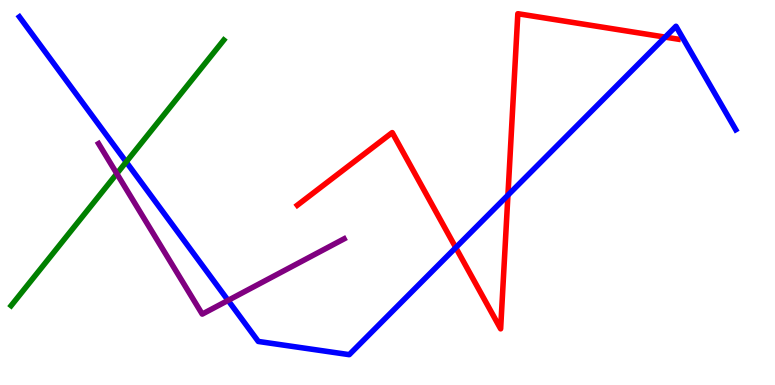[{'lines': ['blue', 'red'], 'intersections': [{'x': 5.88, 'y': 3.57}, {'x': 6.55, 'y': 4.93}, {'x': 8.58, 'y': 9.04}]}, {'lines': ['green', 'red'], 'intersections': []}, {'lines': ['purple', 'red'], 'intersections': []}, {'lines': ['blue', 'green'], 'intersections': [{'x': 1.63, 'y': 5.79}]}, {'lines': ['blue', 'purple'], 'intersections': [{'x': 2.94, 'y': 2.2}]}, {'lines': ['green', 'purple'], 'intersections': [{'x': 1.51, 'y': 5.49}]}]